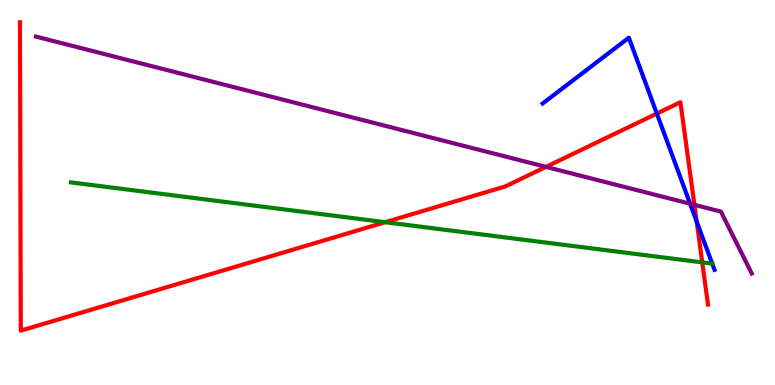[{'lines': ['blue', 'red'], 'intersections': [{'x': 8.48, 'y': 7.05}, {'x': 8.99, 'y': 4.25}]}, {'lines': ['green', 'red'], 'intersections': [{'x': 4.97, 'y': 4.23}, {'x': 9.06, 'y': 3.18}]}, {'lines': ['purple', 'red'], 'intersections': [{'x': 7.04, 'y': 5.67}, {'x': 8.96, 'y': 4.68}]}, {'lines': ['blue', 'green'], 'intersections': []}, {'lines': ['blue', 'purple'], 'intersections': [{'x': 8.9, 'y': 4.71}]}, {'lines': ['green', 'purple'], 'intersections': []}]